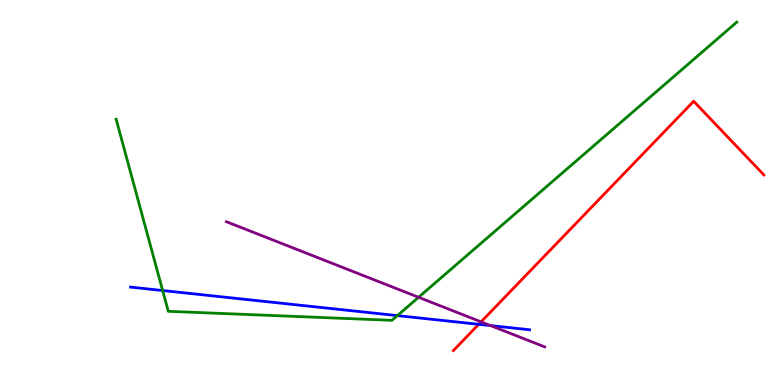[{'lines': ['blue', 'red'], 'intersections': [{'x': 6.18, 'y': 1.58}]}, {'lines': ['green', 'red'], 'intersections': []}, {'lines': ['purple', 'red'], 'intersections': [{'x': 6.21, 'y': 1.64}]}, {'lines': ['blue', 'green'], 'intersections': [{'x': 2.1, 'y': 2.45}, {'x': 5.13, 'y': 1.8}]}, {'lines': ['blue', 'purple'], 'intersections': [{'x': 6.33, 'y': 1.54}]}, {'lines': ['green', 'purple'], 'intersections': [{'x': 5.4, 'y': 2.28}]}]